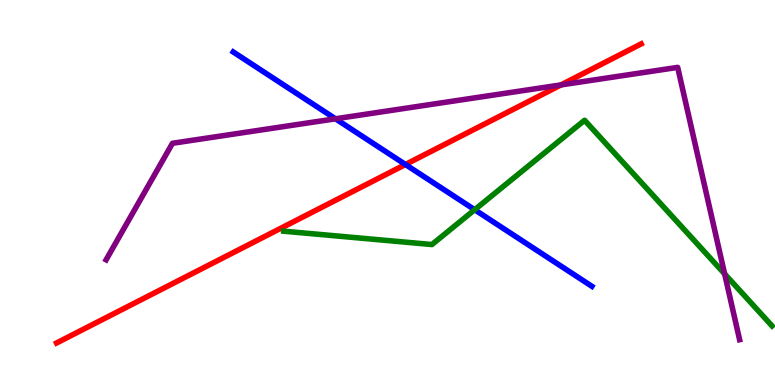[{'lines': ['blue', 'red'], 'intersections': [{'x': 5.23, 'y': 5.73}]}, {'lines': ['green', 'red'], 'intersections': []}, {'lines': ['purple', 'red'], 'intersections': [{'x': 7.24, 'y': 7.79}]}, {'lines': ['blue', 'green'], 'intersections': [{'x': 6.12, 'y': 4.55}]}, {'lines': ['blue', 'purple'], 'intersections': [{'x': 4.33, 'y': 6.91}]}, {'lines': ['green', 'purple'], 'intersections': [{'x': 9.35, 'y': 2.89}]}]